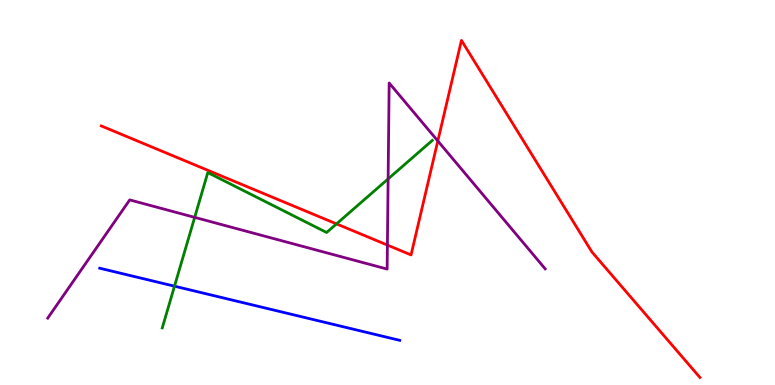[{'lines': ['blue', 'red'], 'intersections': []}, {'lines': ['green', 'red'], 'intersections': [{'x': 4.34, 'y': 4.18}]}, {'lines': ['purple', 'red'], 'intersections': [{'x': 5.0, 'y': 3.63}, {'x': 5.65, 'y': 6.34}]}, {'lines': ['blue', 'green'], 'intersections': [{'x': 2.25, 'y': 2.57}]}, {'lines': ['blue', 'purple'], 'intersections': []}, {'lines': ['green', 'purple'], 'intersections': [{'x': 2.51, 'y': 4.35}, {'x': 5.01, 'y': 5.35}]}]